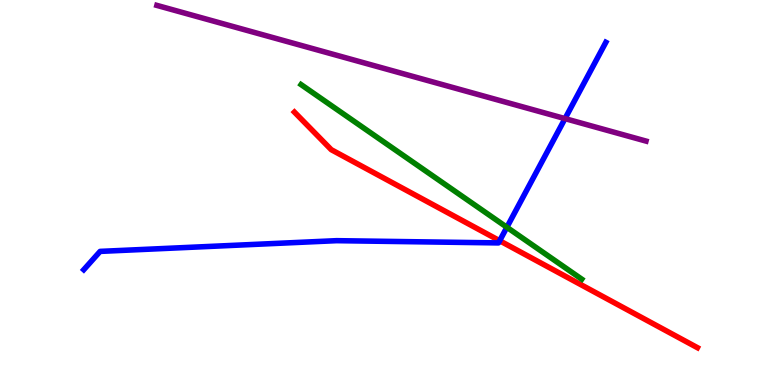[{'lines': ['blue', 'red'], 'intersections': [{'x': 6.45, 'y': 3.75}]}, {'lines': ['green', 'red'], 'intersections': []}, {'lines': ['purple', 'red'], 'intersections': []}, {'lines': ['blue', 'green'], 'intersections': [{'x': 6.54, 'y': 4.1}]}, {'lines': ['blue', 'purple'], 'intersections': [{'x': 7.29, 'y': 6.92}]}, {'lines': ['green', 'purple'], 'intersections': []}]